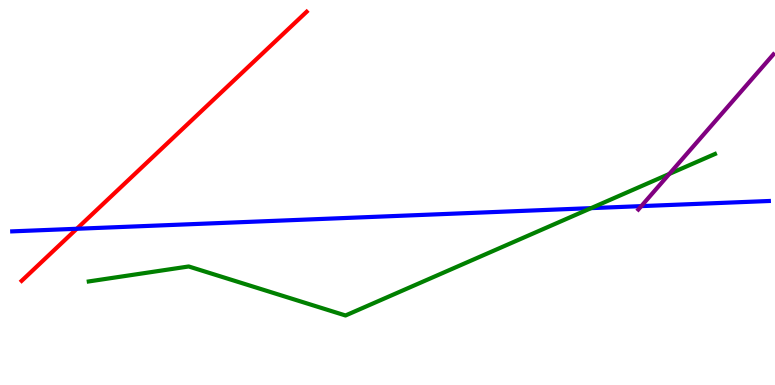[{'lines': ['blue', 'red'], 'intersections': [{'x': 0.991, 'y': 4.06}]}, {'lines': ['green', 'red'], 'intersections': []}, {'lines': ['purple', 'red'], 'intersections': []}, {'lines': ['blue', 'green'], 'intersections': [{'x': 7.63, 'y': 4.59}]}, {'lines': ['blue', 'purple'], 'intersections': [{'x': 8.27, 'y': 4.65}]}, {'lines': ['green', 'purple'], 'intersections': [{'x': 8.64, 'y': 5.48}]}]